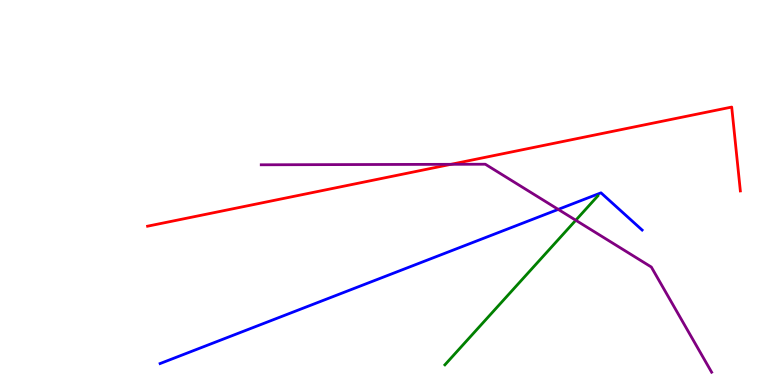[{'lines': ['blue', 'red'], 'intersections': []}, {'lines': ['green', 'red'], 'intersections': []}, {'lines': ['purple', 'red'], 'intersections': [{'x': 5.82, 'y': 5.73}]}, {'lines': ['blue', 'green'], 'intersections': []}, {'lines': ['blue', 'purple'], 'intersections': [{'x': 7.2, 'y': 4.56}]}, {'lines': ['green', 'purple'], 'intersections': [{'x': 7.43, 'y': 4.28}]}]